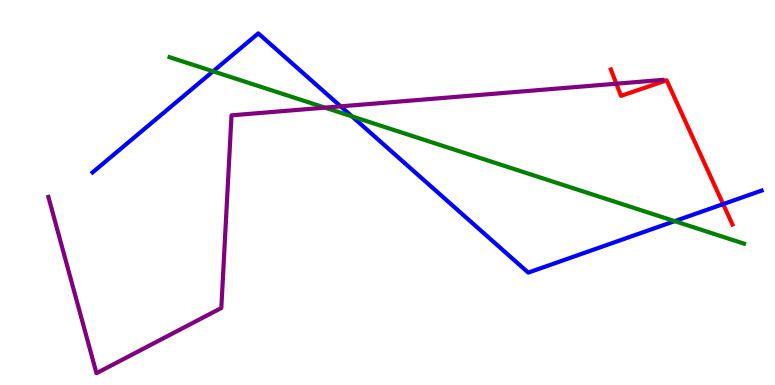[{'lines': ['blue', 'red'], 'intersections': [{'x': 9.33, 'y': 4.7}]}, {'lines': ['green', 'red'], 'intersections': []}, {'lines': ['purple', 'red'], 'intersections': [{'x': 7.95, 'y': 7.83}]}, {'lines': ['blue', 'green'], 'intersections': [{'x': 2.75, 'y': 8.15}, {'x': 4.54, 'y': 6.98}, {'x': 8.71, 'y': 4.26}]}, {'lines': ['blue', 'purple'], 'intersections': [{'x': 4.4, 'y': 7.24}]}, {'lines': ['green', 'purple'], 'intersections': [{'x': 4.19, 'y': 7.2}]}]